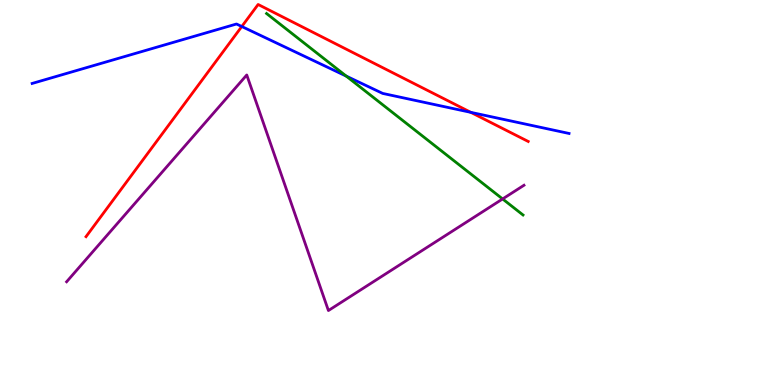[{'lines': ['blue', 'red'], 'intersections': [{'x': 3.12, 'y': 9.31}, {'x': 6.08, 'y': 7.08}]}, {'lines': ['green', 'red'], 'intersections': []}, {'lines': ['purple', 'red'], 'intersections': []}, {'lines': ['blue', 'green'], 'intersections': [{'x': 4.47, 'y': 8.02}]}, {'lines': ['blue', 'purple'], 'intersections': []}, {'lines': ['green', 'purple'], 'intersections': [{'x': 6.49, 'y': 4.83}]}]